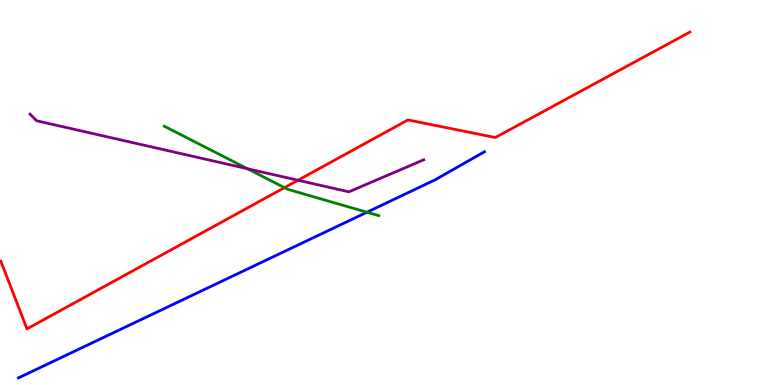[{'lines': ['blue', 'red'], 'intersections': []}, {'lines': ['green', 'red'], 'intersections': [{'x': 3.67, 'y': 5.13}]}, {'lines': ['purple', 'red'], 'intersections': [{'x': 3.85, 'y': 5.32}]}, {'lines': ['blue', 'green'], 'intersections': [{'x': 4.74, 'y': 4.49}]}, {'lines': ['blue', 'purple'], 'intersections': []}, {'lines': ['green', 'purple'], 'intersections': [{'x': 3.19, 'y': 5.62}]}]